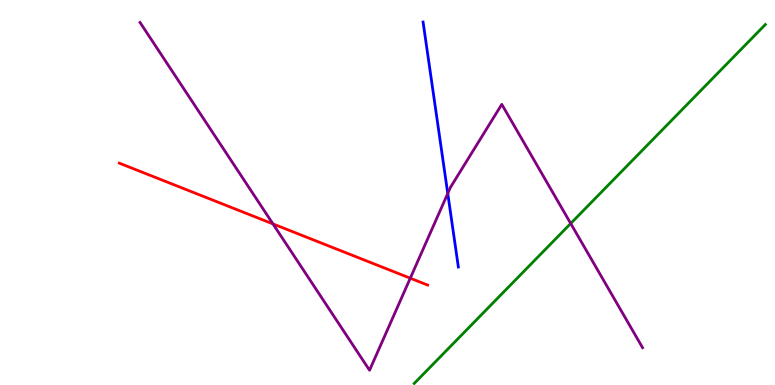[{'lines': ['blue', 'red'], 'intersections': []}, {'lines': ['green', 'red'], 'intersections': []}, {'lines': ['purple', 'red'], 'intersections': [{'x': 3.52, 'y': 4.18}, {'x': 5.29, 'y': 2.77}]}, {'lines': ['blue', 'green'], 'intersections': []}, {'lines': ['blue', 'purple'], 'intersections': [{'x': 5.78, 'y': 4.98}]}, {'lines': ['green', 'purple'], 'intersections': [{'x': 7.36, 'y': 4.2}]}]